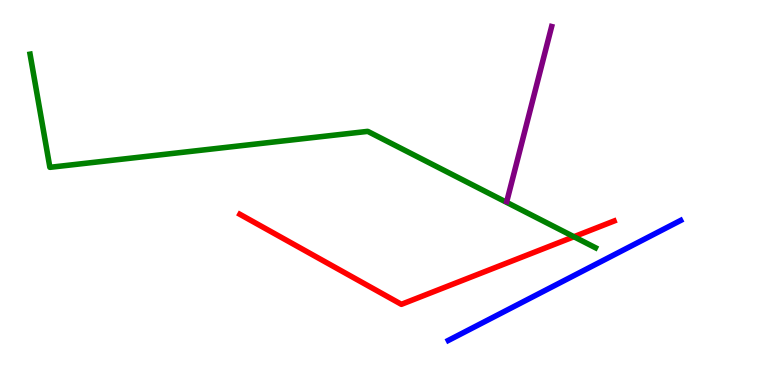[{'lines': ['blue', 'red'], 'intersections': []}, {'lines': ['green', 'red'], 'intersections': [{'x': 7.41, 'y': 3.85}]}, {'lines': ['purple', 'red'], 'intersections': []}, {'lines': ['blue', 'green'], 'intersections': []}, {'lines': ['blue', 'purple'], 'intersections': []}, {'lines': ['green', 'purple'], 'intersections': []}]